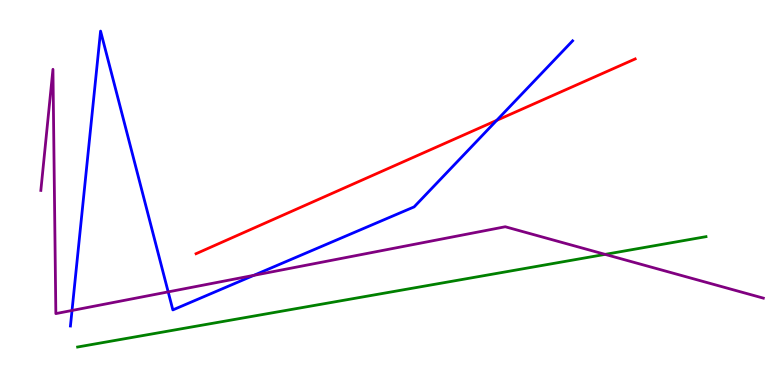[{'lines': ['blue', 'red'], 'intersections': [{'x': 6.41, 'y': 6.87}]}, {'lines': ['green', 'red'], 'intersections': []}, {'lines': ['purple', 'red'], 'intersections': []}, {'lines': ['blue', 'green'], 'intersections': []}, {'lines': ['blue', 'purple'], 'intersections': [{'x': 0.929, 'y': 1.94}, {'x': 2.17, 'y': 2.42}, {'x': 3.27, 'y': 2.85}]}, {'lines': ['green', 'purple'], 'intersections': [{'x': 7.81, 'y': 3.39}]}]